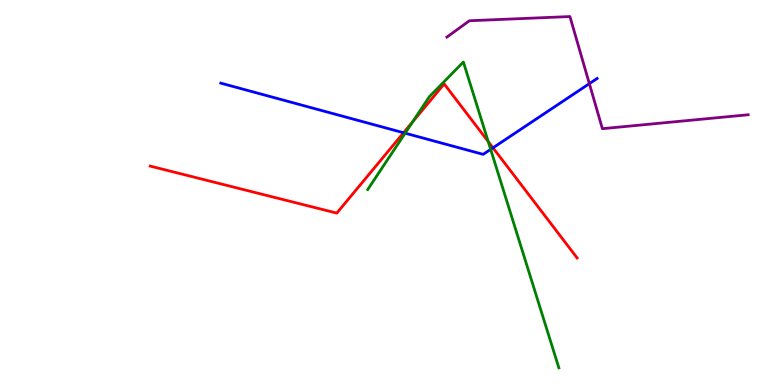[{'lines': ['blue', 'red'], 'intersections': [{'x': 5.21, 'y': 6.55}, {'x': 6.36, 'y': 6.16}]}, {'lines': ['green', 'red'], 'intersections': [{'x': 5.33, 'y': 6.84}, {'x': 6.3, 'y': 6.32}]}, {'lines': ['purple', 'red'], 'intersections': []}, {'lines': ['blue', 'green'], 'intersections': [{'x': 5.23, 'y': 6.54}, {'x': 6.33, 'y': 6.12}]}, {'lines': ['blue', 'purple'], 'intersections': [{'x': 7.6, 'y': 7.83}]}, {'lines': ['green', 'purple'], 'intersections': []}]